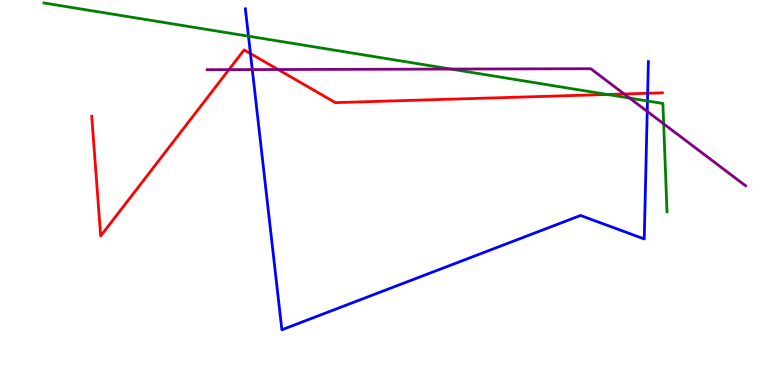[{'lines': ['blue', 'red'], 'intersections': [{'x': 3.23, 'y': 8.61}, {'x': 8.36, 'y': 7.58}]}, {'lines': ['green', 'red'], 'intersections': [{'x': 7.84, 'y': 7.55}]}, {'lines': ['purple', 'red'], 'intersections': [{'x': 2.95, 'y': 8.19}, {'x': 3.59, 'y': 8.19}, {'x': 8.05, 'y': 7.56}]}, {'lines': ['blue', 'green'], 'intersections': [{'x': 3.21, 'y': 9.06}, {'x': 8.35, 'y': 7.38}]}, {'lines': ['blue', 'purple'], 'intersections': [{'x': 3.26, 'y': 8.19}, {'x': 8.35, 'y': 7.11}]}, {'lines': ['green', 'purple'], 'intersections': [{'x': 5.82, 'y': 8.21}, {'x': 8.12, 'y': 7.45}, {'x': 8.56, 'y': 6.78}]}]